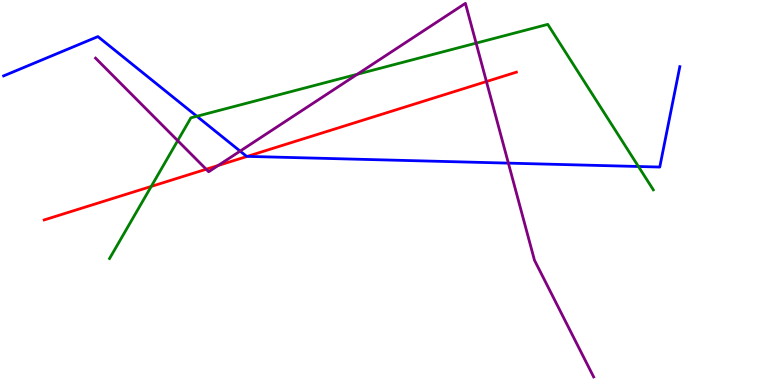[{'lines': ['blue', 'red'], 'intersections': [{'x': 3.19, 'y': 5.94}]}, {'lines': ['green', 'red'], 'intersections': [{'x': 1.95, 'y': 5.16}]}, {'lines': ['purple', 'red'], 'intersections': [{'x': 2.66, 'y': 5.6}, {'x': 2.82, 'y': 5.7}, {'x': 6.28, 'y': 7.88}]}, {'lines': ['blue', 'green'], 'intersections': [{'x': 2.54, 'y': 6.98}, {'x': 8.24, 'y': 5.68}]}, {'lines': ['blue', 'purple'], 'intersections': [{'x': 3.1, 'y': 6.07}, {'x': 6.56, 'y': 5.76}]}, {'lines': ['green', 'purple'], 'intersections': [{'x': 2.29, 'y': 6.35}, {'x': 4.61, 'y': 8.07}, {'x': 6.14, 'y': 8.88}]}]